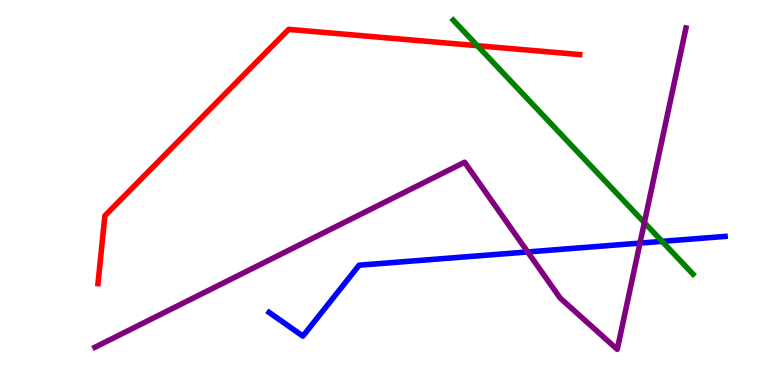[{'lines': ['blue', 'red'], 'intersections': []}, {'lines': ['green', 'red'], 'intersections': [{'x': 6.16, 'y': 8.81}]}, {'lines': ['purple', 'red'], 'intersections': []}, {'lines': ['blue', 'green'], 'intersections': [{'x': 8.54, 'y': 3.73}]}, {'lines': ['blue', 'purple'], 'intersections': [{'x': 6.81, 'y': 3.46}, {'x': 8.26, 'y': 3.69}]}, {'lines': ['green', 'purple'], 'intersections': [{'x': 8.31, 'y': 4.22}]}]